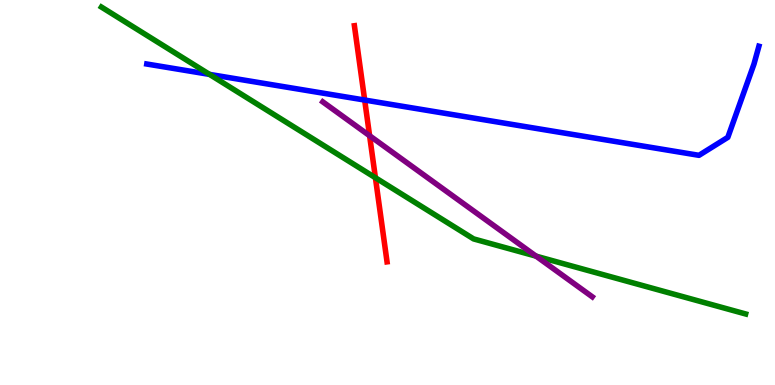[{'lines': ['blue', 'red'], 'intersections': [{'x': 4.71, 'y': 7.4}]}, {'lines': ['green', 'red'], 'intersections': [{'x': 4.84, 'y': 5.38}]}, {'lines': ['purple', 'red'], 'intersections': [{'x': 4.77, 'y': 6.47}]}, {'lines': ['blue', 'green'], 'intersections': [{'x': 2.7, 'y': 8.07}]}, {'lines': ['blue', 'purple'], 'intersections': []}, {'lines': ['green', 'purple'], 'intersections': [{'x': 6.92, 'y': 3.35}]}]